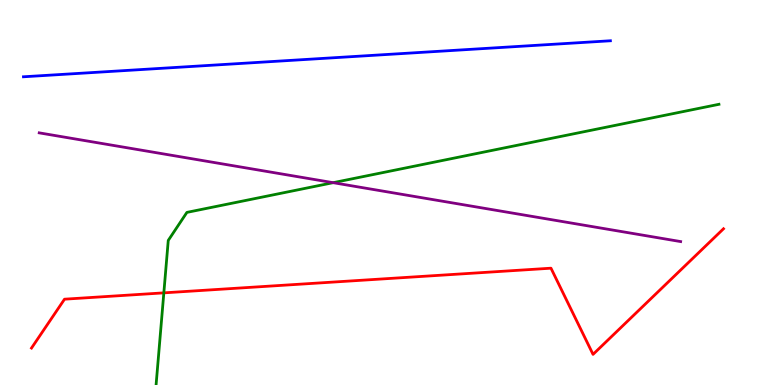[{'lines': ['blue', 'red'], 'intersections': []}, {'lines': ['green', 'red'], 'intersections': [{'x': 2.11, 'y': 2.39}]}, {'lines': ['purple', 'red'], 'intersections': []}, {'lines': ['blue', 'green'], 'intersections': []}, {'lines': ['blue', 'purple'], 'intersections': []}, {'lines': ['green', 'purple'], 'intersections': [{'x': 4.3, 'y': 5.26}]}]